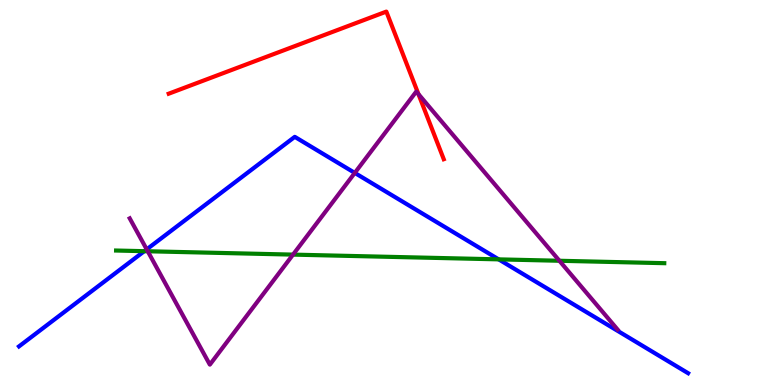[{'lines': ['blue', 'red'], 'intersections': []}, {'lines': ['green', 'red'], 'intersections': []}, {'lines': ['purple', 'red'], 'intersections': [{'x': 5.4, 'y': 7.56}]}, {'lines': ['blue', 'green'], 'intersections': [{'x': 1.86, 'y': 3.48}, {'x': 6.43, 'y': 3.26}]}, {'lines': ['blue', 'purple'], 'intersections': [{'x': 1.89, 'y': 3.52}, {'x': 4.58, 'y': 5.51}]}, {'lines': ['green', 'purple'], 'intersections': [{'x': 1.91, 'y': 3.47}, {'x': 3.78, 'y': 3.39}, {'x': 7.22, 'y': 3.23}]}]